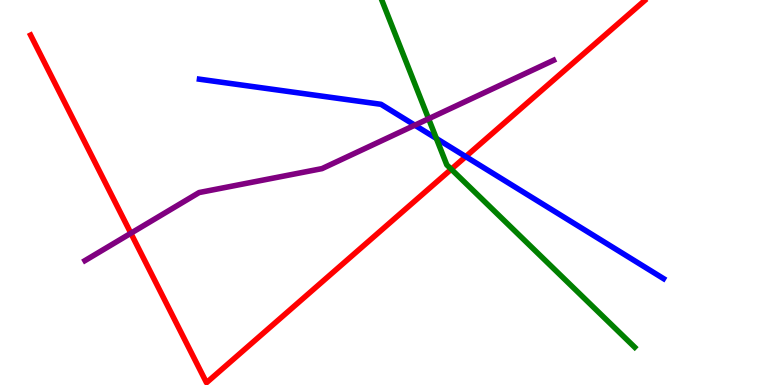[{'lines': ['blue', 'red'], 'intersections': [{'x': 6.01, 'y': 5.93}]}, {'lines': ['green', 'red'], 'intersections': [{'x': 5.82, 'y': 5.6}]}, {'lines': ['purple', 'red'], 'intersections': [{'x': 1.69, 'y': 3.94}]}, {'lines': ['blue', 'green'], 'intersections': [{'x': 5.63, 'y': 6.4}]}, {'lines': ['blue', 'purple'], 'intersections': [{'x': 5.35, 'y': 6.75}]}, {'lines': ['green', 'purple'], 'intersections': [{'x': 5.53, 'y': 6.92}]}]